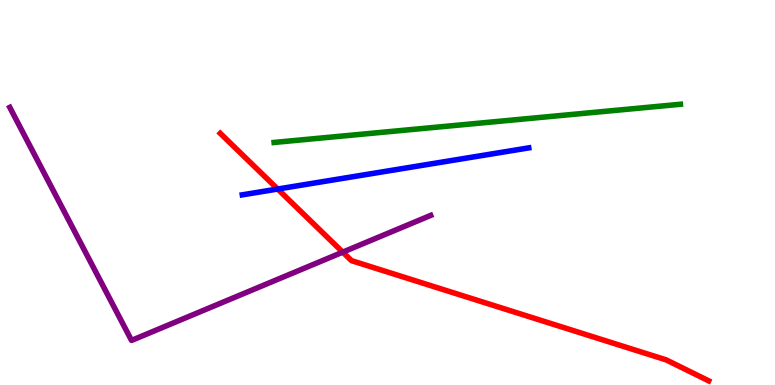[{'lines': ['blue', 'red'], 'intersections': [{'x': 3.58, 'y': 5.09}]}, {'lines': ['green', 'red'], 'intersections': []}, {'lines': ['purple', 'red'], 'intersections': [{'x': 4.42, 'y': 3.45}]}, {'lines': ['blue', 'green'], 'intersections': []}, {'lines': ['blue', 'purple'], 'intersections': []}, {'lines': ['green', 'purple'], 'intersections': []}]